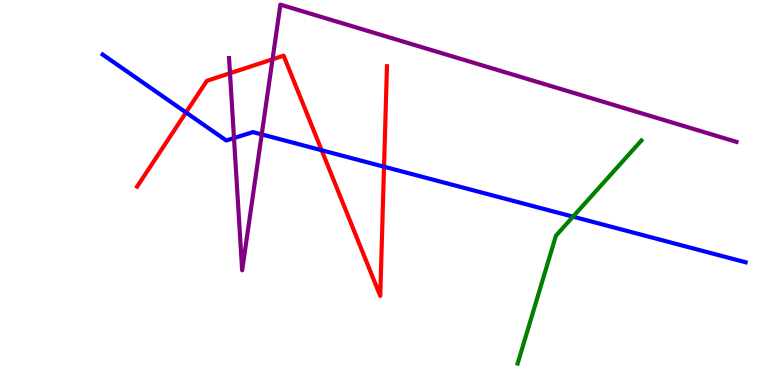[{'lines': ['blue', 'red'], 'intersections': [{'x': 2.4, 'y': 7.08}, {'x': 4.15, 'y': 6.1}, {'x': 4.96, 'y': 5.67}]}, {'lines': ['green', 'red'], 'intersections': []}, {'lines': ['purple', 'red'], 'intersections': [{'x': 2.97, 'y': 8.1}, {'x': 3.52, 'y': 8.46}]}, {'lines': ['blue', 'green'], 'intersections': [{'x': 7.39, 'y': 4.37}]}, {'lines': ['blue', 'purple'], 'intersections': [{'x': 3.02, 'y': 6.41}, {'x': 3.38, 'y': 6.51}]}, {'lines': ['green', 'purple'], 'intersections': []}]